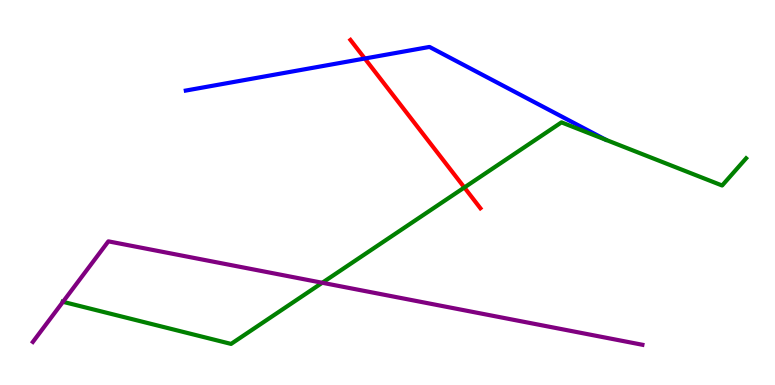[{'lines': ['blue', 'red'], 'intersections': [{'x': 4.71, 'y': 8.48}]}, {'lines': ['green', 'red'], 'intersections': [{'x': 5.99, 'y': 5.13}]}, {'lines': ['purple', 'red'], 'intersections': []}, {'lines': ['blue', 'green'], 'intersections': []}, {'lines': ['blue', 'purple'], 'intersections': []}, {'lines': ['green', 'purple'], 'intersections': [{'x': 0.812, 'y': 2.16}, {'x': 4.16, 'y': 2.66}]}]